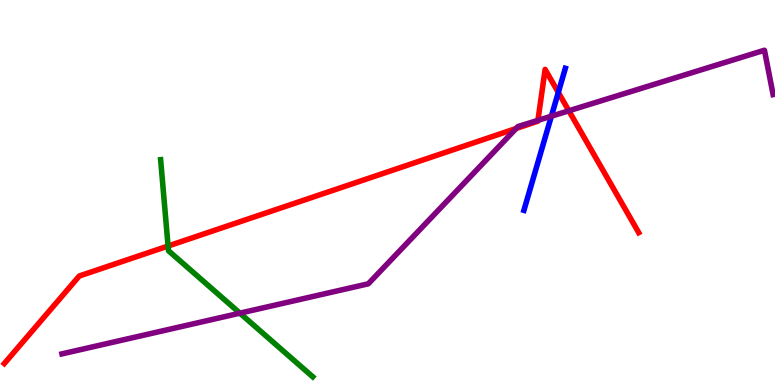[{'lines': ['blue', 'red'], 'intersections': [{'x': 7.2, 'y': 7.6}]}, {'lines': ['green', 'red'], 'intersections': [{'x': 2.17, 'y': 3.61}]}, {'lines': ['purple', 'red'], 'intersections': [{'x': 6.66, 'y': 6.66}, {'x': 6.94, 'y': 6.87}, {'x': 7.34, 'y': 7.12}]}, {'lines': ['blue', 'green'], 'intersections': []}, {'lines': ['blue', 'purple'], 'intersections': [{'x': 7.11, 'y': 6.98}]}, {'lines': ['green', 'purple'], 'intersections': [{'x': 3.1, 'y': 1.87}]}]